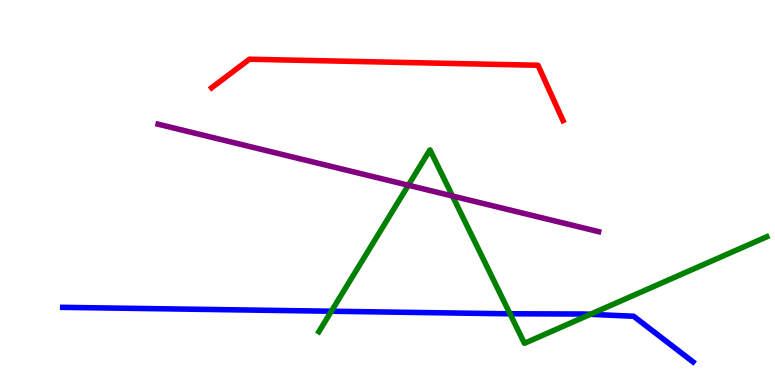[{'lines': ['blue', 'red'], 'intersections': []}, {'lines': ['green', 'red'], 'intersections': []}, {'lines': ['purple', 'red'], 'intersections': []}, {'lines': ['blue', 'green'], 'intersections': [{'x': 4.28, 'y': 1.92}, {'x': 6.58, 'y': 1.85}, {'x': 7.62, 'y': 1.84}]}, {'lines': ['blue', 'purple'], 'intersections': []}, {'lines': ['green', 'purple'], 'intersections': [{'x': 5.27, 'y': 5.19}, {'x': 5.84, 'y': 4.91}]}]